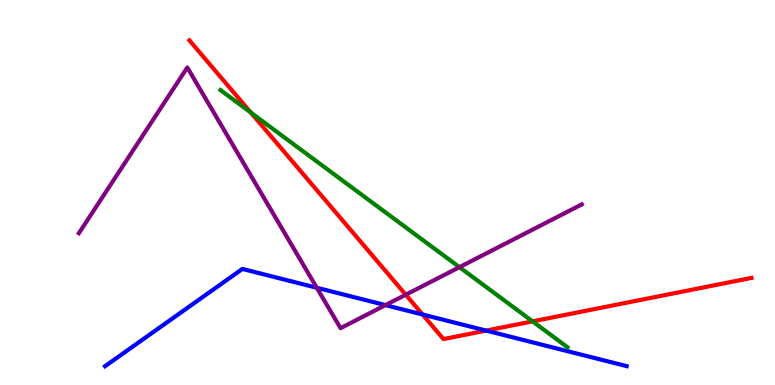[{'lines': ['blue', 'red'], 'intersections': [{'x': 5.45, 'y': 1.83}, {'x': 6.27, 'y': 1.41}]}, {'lines': ['green', 'red'], 'intersections': [{'x': 3.24, 'y': 7.08}, {'x': 6.87, 'y': 1.65}]}, {'lines': ['purple', 'red'], 'intersections': [{'x': 5.24, 'y': 2.34}]}, {'lines': ['blue', 'green'], 'intersections': []}, {'lines': ['blue', 'purple'], 'intersections': [{'x': 4.09, 'y': 2.53}, {'x': 4.97, 'y': 2.07}]}, {'lines': ['green', 'purple'], 'intersections': [{'x': 5.93, 'y': 3.06}]}]